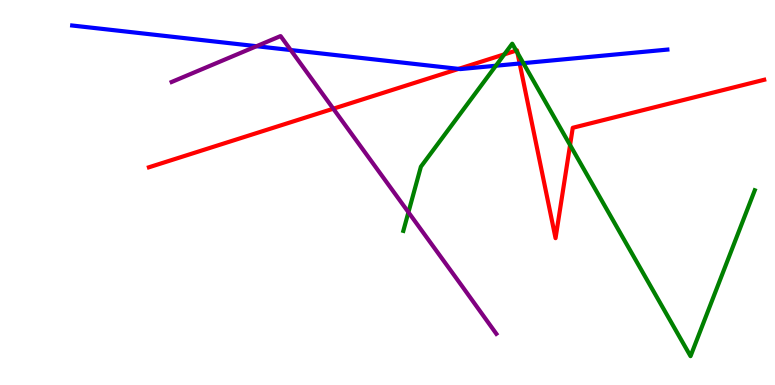[{'lines': ['blue', 'red'], 'intersections': [{'x': 5.92, 'y': 8.21}, {'x': 6.71, 'y': 8.35}]}, {'lines': ['green', 'red'], 'intersections': [{'x': 6.51, 'y': 8.59}, {'x': 6.66, 'y': 8.69}, {'x': 6.68, 'y': 8.63}, {'x': 7.36, 'y': 6.23}]}, {'lines': ['purple', 'red'], 'intersections': [{'x': 4.3, 'y': 7.18}]}, {'lines': ['blue', 'green'], 'intersections': [{'x': 6.4, 'y': 8.29}, {'x': 6.75, 'y': 8.36}]}, {'lines': ['blue', 'purple'], 'intersections': [{'x': 3.31, 'y': 8.8}, {'x': 3.75, 'y': 8.7}]}, {'lines': ['green', 'purple'], 'intersections': [{'x': 5.27, 'y': 4.49}]}]